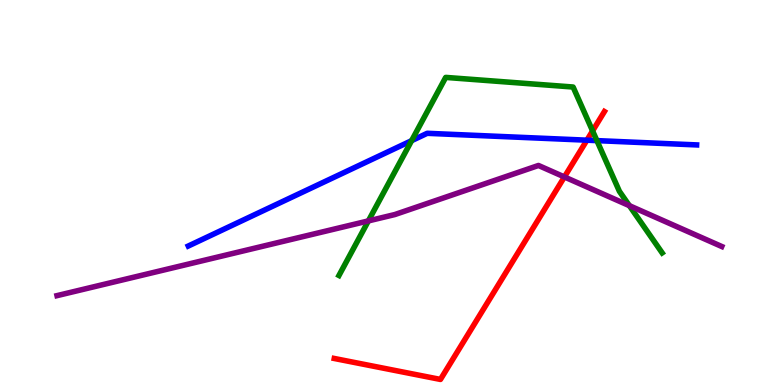[{'lines': ['blue', 'red'], 'intersections': [{'x': 7.57, 'y': 6.36}]}, {'lines': ['green', 'red'], 'intersections': [{'x': 7.65, 'y': 6.6}]}, {'lines': ['purple', 'red'], 'intersections': [{'x': 7.28, 'y': 5.4}]}, {'lines': ['blue', 'green'], 'intersections': [{'x': 5.31, 'y': 6.35}, {'x': 7.7, 'y': 6.35}]}, {'lines': ['blue', 'purple'], 'intersections': []}, {'lines': ['green', 'purple'], 'intersections': [{'x': 4.75, 'y': 4.26}, {'x': 8.12, 'y': 4.66}]}]